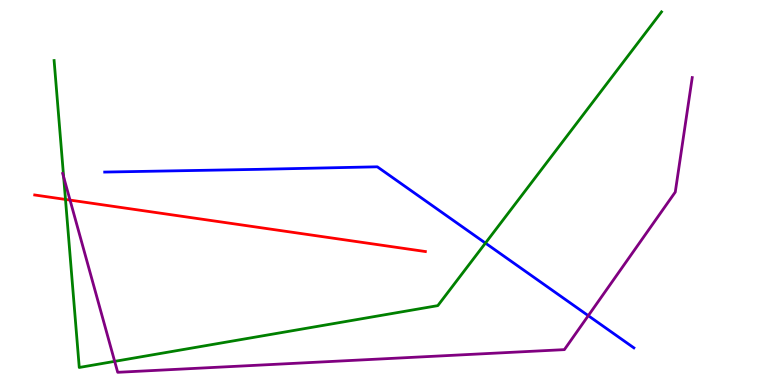[{'lines': ['blue', 'red'], 'intersections': []}, {'lines': ['green', 'red'], 'intersections': [{'x': 0.845, 'y': 4.82}]}, {'lines': ['purple', 'red'], 'intersections': [{'x': 0.904, 'y': 4.8}]}, {'lines': ['blue', 'green'], 'intersections': [{'x': 6.26, 'y': 3.69}]}, {'lines': ['blue', 'purple'], 'intersections': [{'x': 7.59, 'y': 1.8}]}, {'lines': ['green', 'purple'], 'intersections': [{'x': 0.821, 'y': 5.4}, {'x': 1.48, 'y': 0.614}]}]